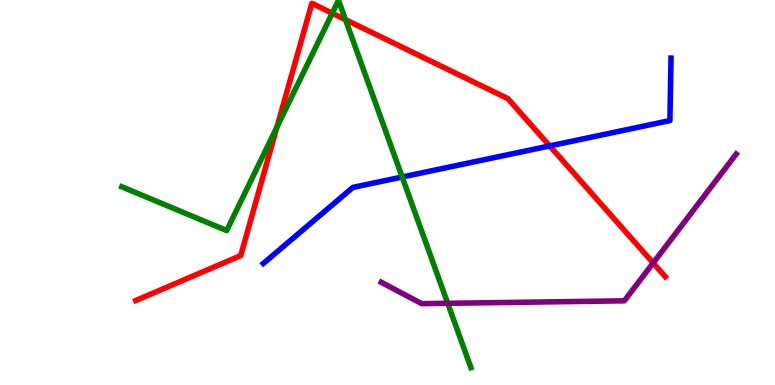[{'lines': ['blue', 'red'], 'intersections': [{'x': 7.09, 'y': 6.21}]}, {'lines': ['green', 'red'], 'intersections': [{'x': 3.57, 'y': 6.7}, {'x': 4.29, 'y': 9.66}, {'x': 4.46, 'y': 9.49}]}, {'lines': ['purple', 'red'], 'intersections': [{'x': 8.43, 'y': 3.17}]}, {'lines': ['blue', 'green'], 'intersections': [{'x': 5.19, 'y': 5.4}]}, {'lines': ['blue', 'purple'], 'intersections': []}, {'lines': ['green', 'purple'], 'intersections': [{'x': 5.78, 'y': 2.12}]}]